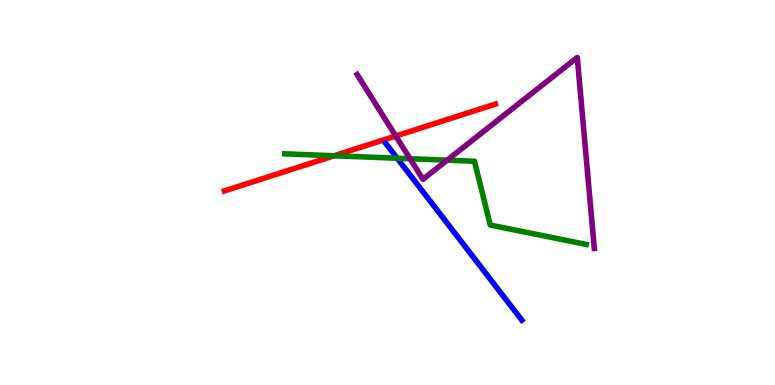[{'lines': ['blue', 'red'], 'intersections': []}, {'lines': ['green', 'red'], 'intersections': [{'x': 4.31, 'y': 5.95}]}, {'lines': ['purple', 'red'], 'intersections': [{'x': 5.11, 'y': 6.47}]}, {'lines': ['blue', 'green'], 'intersections': [{'x': 5.12, 'y': 5.89}]}, {'lines': ['blue', 'purple'], 'intersections': []}, {'lines': ['green', 'purple'], 'intersections': [{'x': 5.29, 'y': 5.88}, {'x': 5.77, 'y': 5.84}]}]